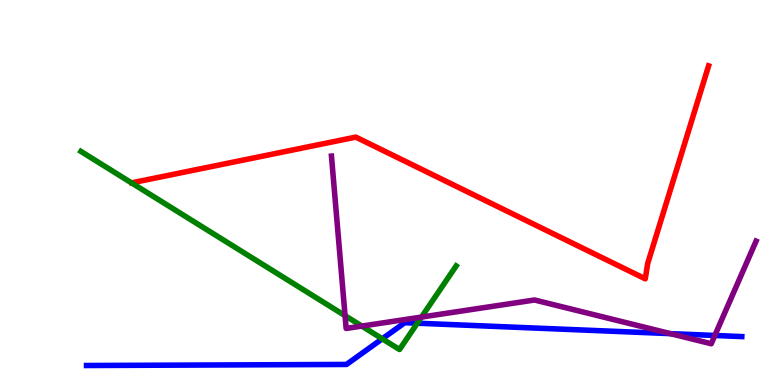[{'lines': ['blue', 'red'], 'intersections': []}, {'lines': ['green', 'red'], 'intersections': []}, {'lines': ['purple', 'red'], 'intersections': []}, {'lines': ['blue', 'green'], 'intersections': [{'x': 4.93, 'y': 1.2}, {'x': 5.38, 'y': 1.61}]}, {'lines': ['blue', 'purple'], 'intersections': [{'x': 8.65, 'y': 1.33}, {'x': 9.22, 'y': 1.29}]}, {'lines': ['green', 'purple'], 'intersections': [{'x': 4.45, 'y': 1.8}, {'x': 4.67, 'y': 1.53}, {'x': 5.44, 'y': 1.76}]}]